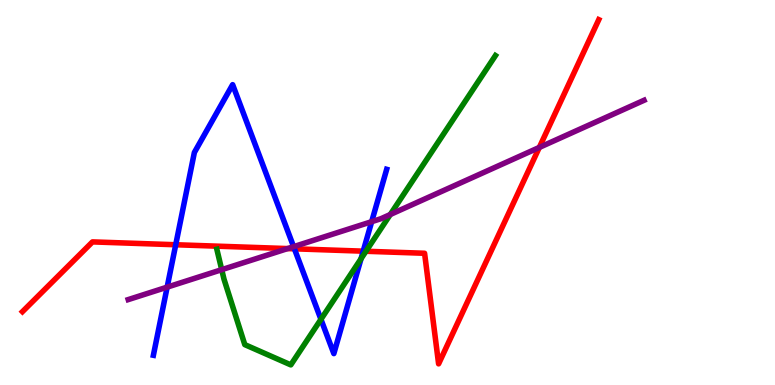[{'lines': ['blue', 'red'], 'intersections': [{'x': 2.27, 'y': 3.64}, {'x': 3.8, 'y': 3.54}, {'x': 4.69, 'y': 3.48}]}, {'lines': ['green', 'red'], 'intersections': [{'x': 4.72, 'y': 3.47}]}, {'lines': ['purple', 'red'], 'intersections': [{'x': 3.71, 'y': 3.54}, {'x': 6.96, 'y': 6.17}]}, {'lines': ['blue', 'green'], 'intersections': [{'x': 4.14, 'y': 1.71}, {'x': 4.66, 'y': 3.28}]}, {'lines': ['blue', 'purple'], 'intersections': [{'x': 2.16, 'y': 2.54}, {'x': 3.79, 'y': 3.59}, {'x': 4.8, 'y': 4.24}]}, {'lines': ['green', 'purple'], 'intersections': [{'x': 2.86, 'y': 3.0}, {'x': 5.04, 'y': 4.43}]}]